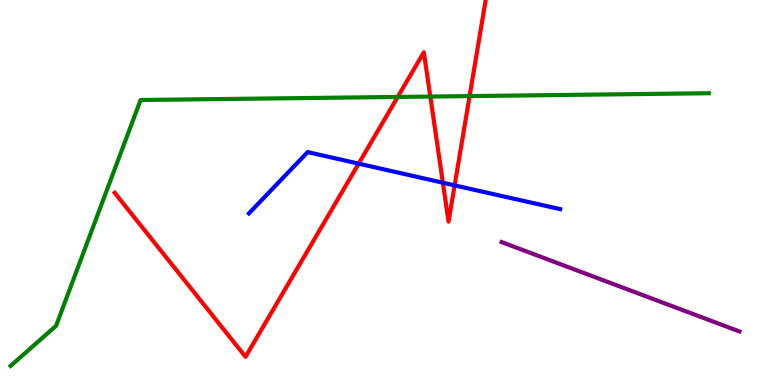[{'lines': ['blue', 'red'], 'intersections': [{'x': 4.63, 'y': 5.75}, {'x': 5.71, 'y': 5.25}, {'x': 5.87, 'y': 5.18}]}, {'lines': ['green', 'red'], 'intersections': [{'x': 5.13, 'y': 7.48}, {'x': 5.55, 'y': 7.49}, {'x': 6.06, 'y': 7.5}]}, {'lines': ['purple', 'red'], 'intersections': []}, {'lines': ['blue', 'green'], 'intersections': []}, {'lines': ['blue', 'purple'], 'intersections': []}, {'lines': ['green', 'purple'], 'intersections': []}]